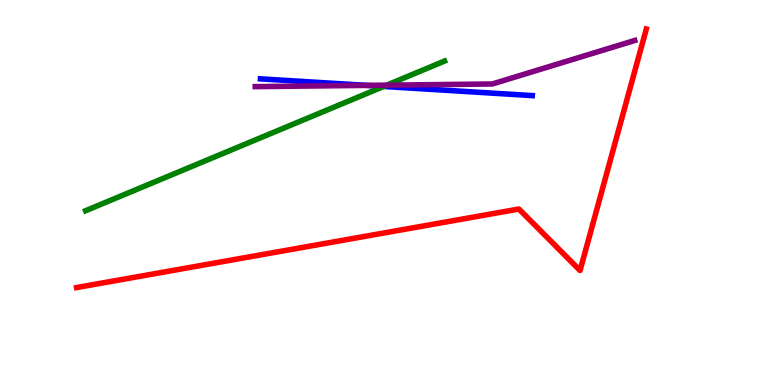[{'lines': ['blue', 'red'], 'intersections': []}, {'lines': ['green', 'red'], 'intersections': []}, {'lines': ['purple', 'red'], 'intersections': []}, {'lines': ['blue', 'green'], 'intersections': [{'x': 4.95, 'y': 7.75}]}, {'lines': ['blue', 'purple'], 'intersections': [{'x': 4.73, 'y': 7.78}]}, {'lines': ['green', 'purple'], 'intersections': [{'x': 4.99, 'y': 7.79}]}]